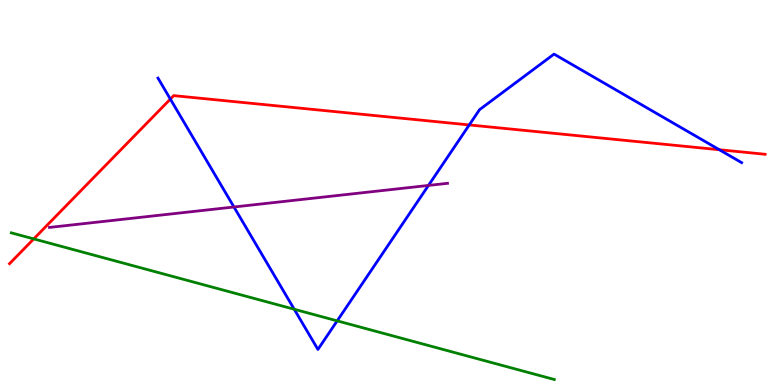[{'lines': ['blue', 'red'], 'intersections': [{'x': 2.2, 'y': 7.43}, {'x': 6.05, 'y': 6.76}, {'x': 9.28, 'y': 6.11}]}, {'lines': ['green', 'red'], 'intersections': [{'x': 0.435, 'y': 3.79}]}, {'lines': ['purple', 'red'], 'intersections': []}, {'lines': ['blue', 'green'], 'intersections': [{'x': 3.8, 'y': 1.97}, {'x': 4.35, 'y': 1.67}]}, {'lines': ['blue', 'purple'], 'intersections': [{'x': 3.02, 'y': 4.62}, {'x': 5.53, 'y': 5.18}]}, {'lines': ['green', 'purple'], 'intersections': []}]